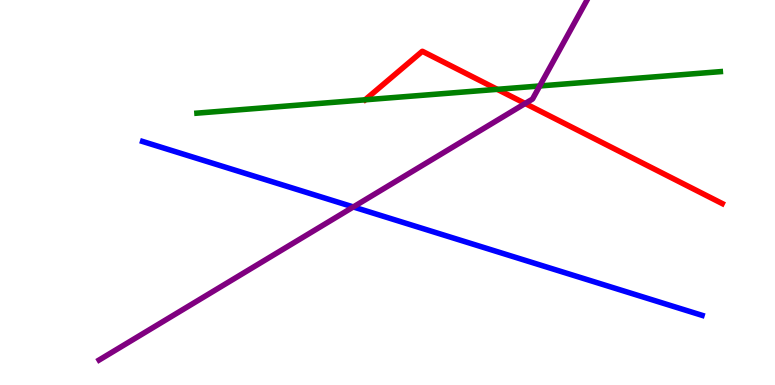[{'lines': ['blue', 'red'], 'intersections': []}, {'lines': ['green', 'red'], 'intersections': [{'x': 6.42, 'y': 7.68}]}, {'lines': ['purple', 'red'], 'intersections': [{'x': 6.78, 'y': 7.31}]}, {'lines': ['blue', 'green'], 'intersections': []}, {'lines': ['blue', 'purple'], 'intersections': [{'x': 4.56, 'y': 4.62}]}, {'lines': ['green', 'purple'], 'intersections': [{'x': 6.96, 'y': 7.77}]}]